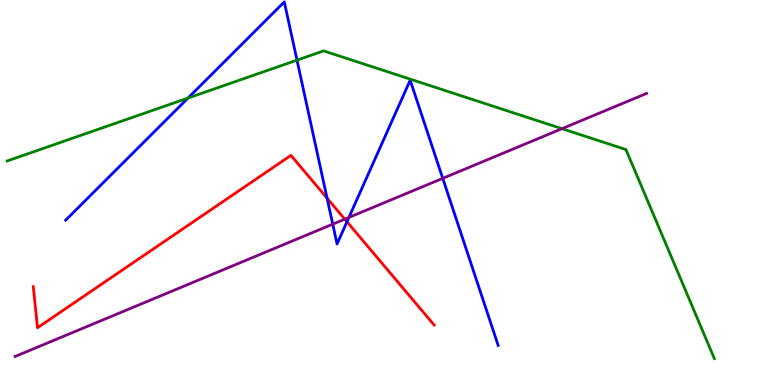[{'lines': ['blue', 'red'], 'intersections': [{'x': 4.22, 'y': 4.85}, {'x': 4.48, 'y': 4.24}]}, {'lines': ['green', 'red'], 'intersections': []}, {'lines': ['purple', 'red'], 'intersections': [{'x': 4.45, 'y': 4.31}]}, {'lines': ['blue', 'green'], 'intersections': [{'x': 2.43, 'y': 7.45}, {'x': 3.83, 'y': 8.44}]}, {'lines': ['blue', 'purple'], 'intersections': [{'x': 4.29, 'y': 4.18}, {'x': 4.5, 'y': 4.35}, {'x': 5.71, 'y': 5.37}]}, {'lines': ['green', 'purple'], 'intersections': [{'x': 7.25, 'y': 6.66}]}]